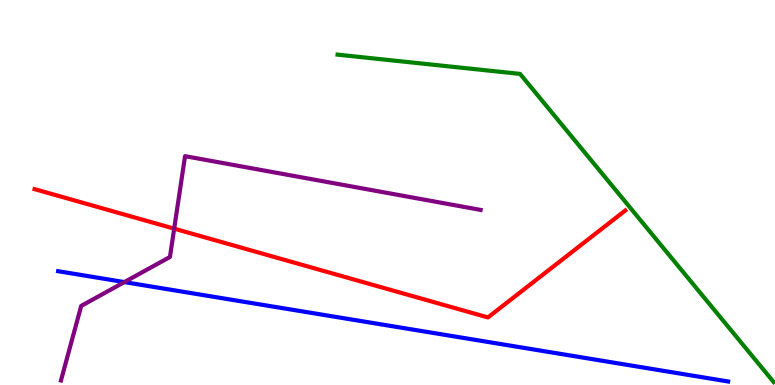[{'lines': ['blue', 'red'], 'intersections': []}, {'lines': ['green', 'red'], 'intersections': []}, {'lines': ['purple', 'red'], 'intersections': [{'x': 2.25, 'y': 4.06}]}, {'lines': ['blue', 'green'], 'intersections': []}, {'lines': ['blue', 'purple'], 'intersections': [{'x': 1.6, 'y': 2.67}]}, {'lines': ['green', 'purple'], 'intersections': []}]